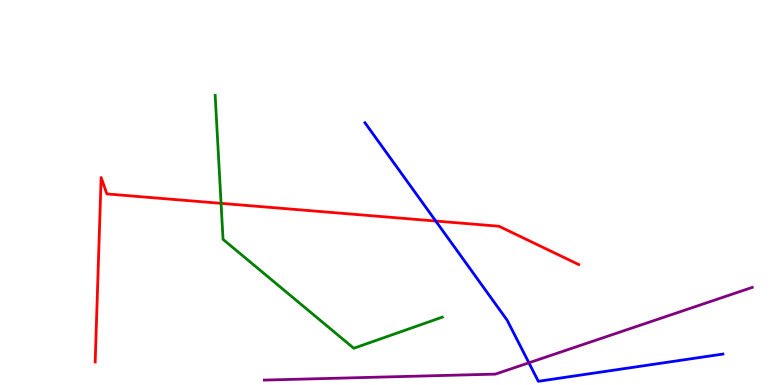[{'lines': ['blue', 'red'], 'intersections': [{'x': 5.62, 'y': 4.26}]}, {'lines': ['green', 'red'], 'intersections': [{'x': 2.85, 'y': 4.72}]}, {'lines': ['purple', 'red'], 'intersections': []}, {'lines': ['blue', 'green'], 'intersections': []}, {'lines': ['blue', 'purple'], 'intersections': [{'x': 6.82, 'y': 0.577}]}, {'lines': ['green', 'purple'], 'intersections': []}]